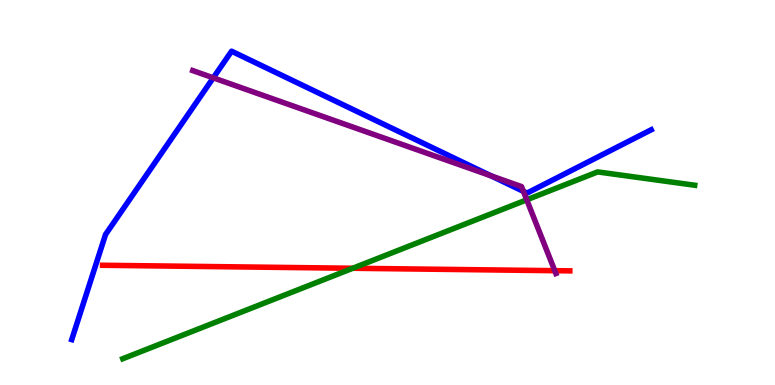[{'lines': ['blue', 'red'], 'intersections': []}, {'lines': ['green', 'red'], 'intersections': [{'x': 4.55, 'y': 3.03}]}, {'lines': ['purple', 'red'], 'intersections': [{'x': 7.16, 'y': 2.97}]}, {'lines': ['blue', 'green'], 'intersections': []}, {'lines': ['blue', 'purple'], 'intersections': [{'x': 2.75, 'y': 7.98}, {'x': 6.34, 'y': 5.43}, {'x': 6.75, 'y': 5.03}]}, {'lines': ['green', 'purple'], 'intersections': [{'x': 6.8, 'y': 4.81}]}]